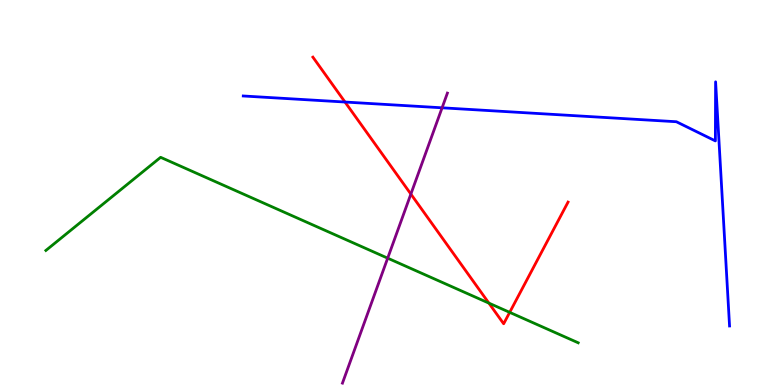[{'lines': ['blue', 'red'], 'intersections': [{'x': 4.45, 'y': 7.35}]}, {'lines': ['green', 'red'], 'intersections': [{'x': 6.31, 'y': 2.13}, {'x': 6.58, 'y': 1.89}]}, {'lines': ['purple', 'red'], 'intersections': [{'x': 5.3, 'y': 4.96}]}, {'lines': ['blue', 'green'], 'intersections': []}, {'lines': ['blue', 'purple'], 'intersections': [{'x': 5.7, 'y': 7.2}]}, {'lines': ['green', 'purple'], 'intersections': [{'x': 5.0, 'y': 3.29}]}]